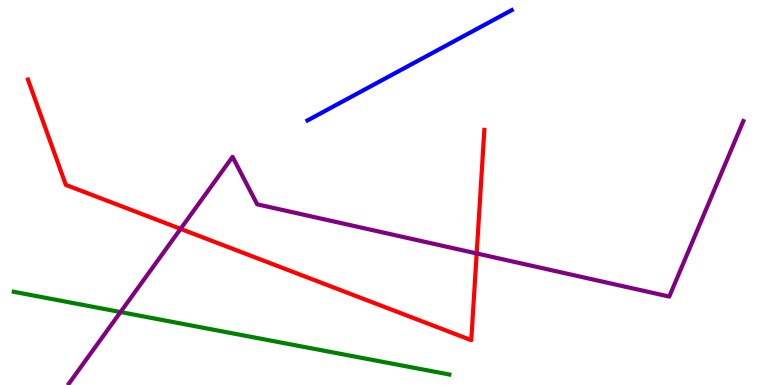[{'lines': ['blue', 'red'], 'intersections': []}, {'lines': ['green', 'red'], 'intersections': []}, {'lines': ['purple', 'red'], 'intersections': [{'x': 2.33, 'y': 4.06}, {'x': 6.15, 'y': 3.42}]}, {'lines': ['blue', 'green'], 'intersections': []}, {'lines': ['blue', 'purple'], 'intersections': []}, {'lines': ['green', 'purple'], 'intersections': [{'x': 1.56, 'y': 1.89}]}]